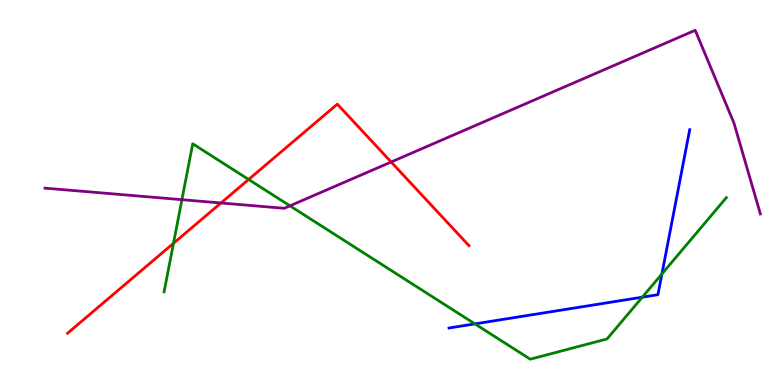[{'lines': ['blue', 'red'], 'intersections': []}, {'lines': ['green', 'red'], 'intersections': [{'x': 2.24, 'y': 3.68}, {'x': 3.21, 'y': 5.34}]}, {'lines': ['purple', 'red'], 'intersections': [{'x': 2.85, 'y': 4.73}, {'x': 5.05, 'y': 5.79}]}, {'lines': ['blue', 'green'], 'intersections': [{'x': 6.13, 'y': 1.59}, {'x': 8.29, 'y': 2.28}, {'x': 8.54, 'y': 2.88}]}, {'lines': ['blue', 'purple'], 'intersections': []}, {'lines': ['green', 'purple'], 'intersections': [{'x': 2.35, 'y': 4.81}, {'x': 3.74, 'y': 4.65}]}]